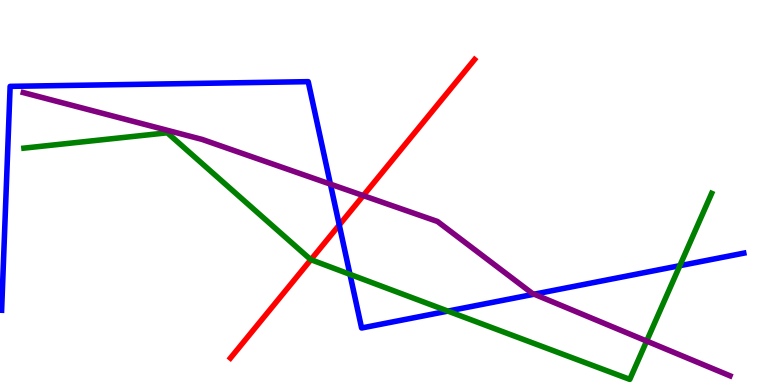[{'lines': ['blue', 'red'], 'intersections': [{'x': 4.38, 'y': 4.16}]}, {'lines': ['green', 'red'], 'intersections': [{'x': 4.01, 'y': 3.26}]}, {'lines': ['purple', 'red'], 'intersections': [{'x': 4.69, 'y': 4.92}]}, {'lines': ['blue', 'green'], 'intersections': [{'x': 4.52, 'y': 2.87}, {'x': 5.78, 'y': 1.92}, {'x': 8.77, 'y': 3.1}]}, {'lines': ['blue', 'purple'], 'intersections': [{'x': 4.26, 'y': 5.22}, {'x': 6.89, 'y': 2.36}]}, {'lines': ['green', 'purple'], 'intersections': [{'x': 8.34, 'y': 1.14}]}]